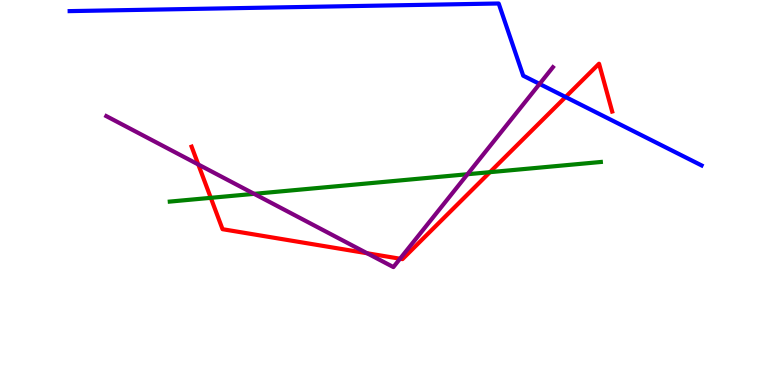[{'lines': ['blue', 'red'], 'intersections': [{'x': 7.3, 'y': 7.48}]}, {'lines': ['green', 'red'], 'intersections': [{'x': 2.72, 'y': 4.86}, {'x': 6.32, 'y': 5.53}]}, {'lines': ['purple', 'red'], 'intersections': [{'x': 2.56, 'y': 5.73}, {'x': 4.74, 'y': 3.42}, {'x': 5.16, 'y': 3.28}]}, {'lines': ['blue', 'green'], 'intersections': []}, {'lines': ['blue', 'purple'], 'intersections': [{'x': 6.96, 'y': 7.82}]}, {'lines': ['green', 'purple'], 'intersections': [{'x': 3.28, 'y': 4.97}, {'x': 6.03, 'y': 5.47}]}]